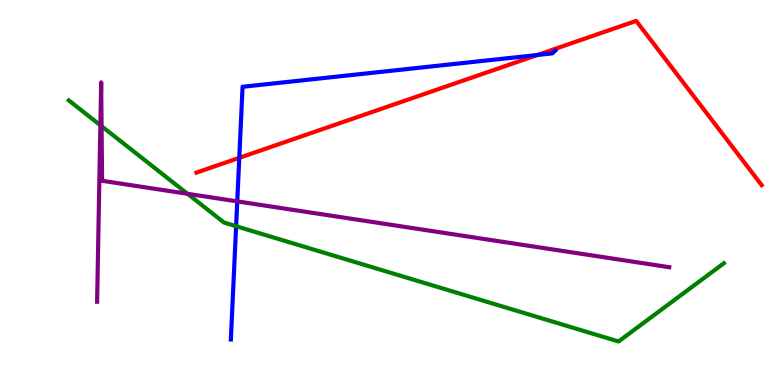[{'lines': ['blue', 'red'], 'intersections': [{'x': 3.09, 'y': 5.9}, {'x': 6.93, 'y': 8.57}]}, {'lines': ['green', 'red'], 'intersections': []}, {'lines': ['purple', 'red'], 'intersections': []}, {'lines': ['blue', 'green'], 'intersections': [{'x': 3.05, 'y': 4.12}]}, {'lines': ['blue', 'purple'], 'intersections': [{'x': 3.06, 'y': 4.77}]}, {'lines': ['green', 'purple'], 'intersections': [{'x': 1.3, 'y': 6.75}, {'x': 1.31, 'y': 6.72}, {'x': 2.42, 'y': 4.97}]}]